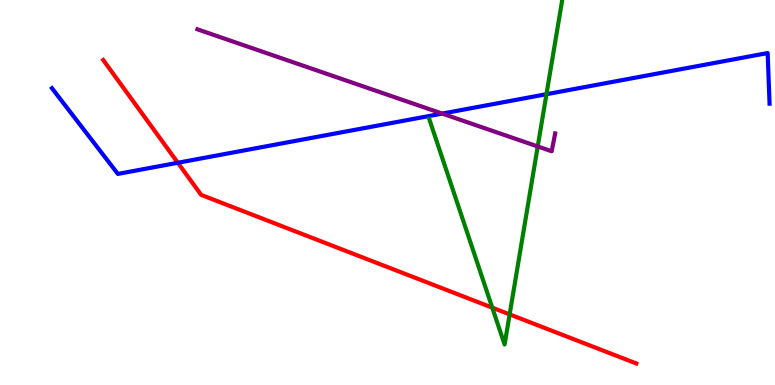[{'lines': ['blue', 'red'], 'intersections': [{'x': 2.29, 'y': 5.77}]}, {'lines': ['green', 'red'], 'intersections': [{'x': 6.35, 'y': 2.01}, {'x': 6.58, 'y': 1.83}]}, {'lines': ['purple', 'red'], 'intersections': []}, {'lines': ['blue', 'green'], 'intersections': [{'x': 7.05, 'y': 7.55}]}, {'lines': ['blue', 'purple'], 'intersections': [{'x': 5.71, 'y': 7.05}]}, {'lines': ['green', 'purple'], 'intersections': [{'x': 6.94, 'y': 6.2}]}]